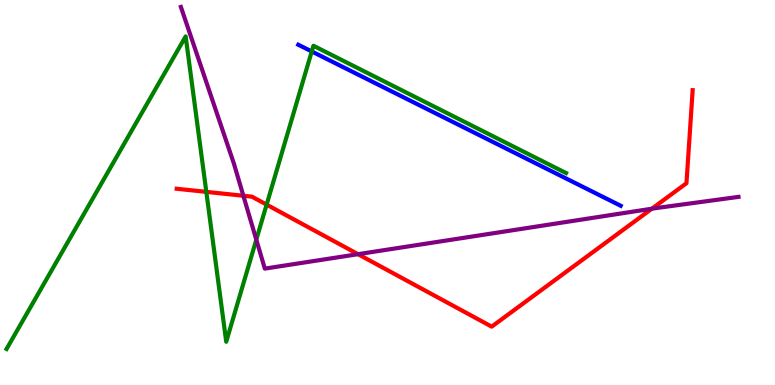[{'lines': ['blue', 'red'], 'intersections': []}, {'lines': ['green', 'red'], 'intersections': [{'x': 2.66, 'y': 5.02}, {'x': 3.44, 'y': 4.68}]}, {'lines': ['purple', 'red'], 'intersections': [{'x': 3.14, 'y': 4.92}, {'x': 4.62, 'y': 3.4}, {'x': 8.41, 'y': 4.58}]}, {'lines': ['blue', 'green'], 'intersections': [{'x': 4.02, 'y': 8.66}]}, {'lines': ['blue', 'purple'], 'intersections': []}, {'lines': ['green', 'purple'], 'intersections': [{'x': 3.31, 'y': 3.77}]}]